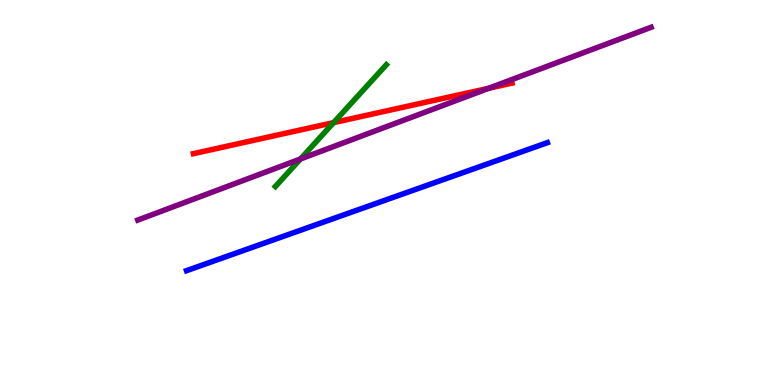[{'lines': ['blue', 'red'], 'intersections': []}, {'lines': ['green', 'red'], 'intersections': [{'x': 4.3, 'y': 6.82}]}, {'lines': ['purple', 'red'], 'intersections': [{'x': 6.31, 'y': 7.71}]}, {'lines': ['blue', 'green'], 'intersections': []}, {'lines': ['blue', 'purple'], 'intersections': []}, {'lines': ['green', 'purple'], 'intersections': [{'x': 3.88, 'y': 5.87}]}]